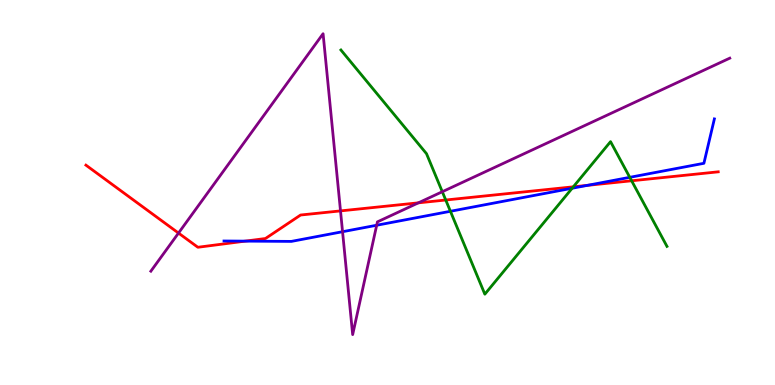[{'lines': ['blue', 'red'], 'intersections': [{'x': 3.16, 'y': 3.74}, {'x': 7.58, 'y': 5.19}]}, {'lines': ['green', 'red'], 'intersections': [{'x': 5.75, 'y': 4.8}, {'x': 7.4, 'y': 5.15}, {'x': 8.15, 'y': 5.3}]}, {'lines': ['purple', 'red'], 'intersections': [{'x': 2.3, 'y': 3.95}, {'x': 4.39, 'y': 4.52}, {'x': 5.4, 'y': 4.73}]}, {'lines': ['blue', 'green'], 'intersections': [{'x': 5.81, 'y': 4.51}, {'x': 7.38, 'y': 5.11}, {'x': 8.13, 'y': 5.39}]}, {'lines': ['blue', 'purple'], 'intersections': [{'x': 4.42, 'y': 3.98}, {'x': 4.86, 'y': 4.15}]}, {'lines': ['green', 'purple'], 'intersections': [{'x': 5.71, 'y': 5.02}]}]